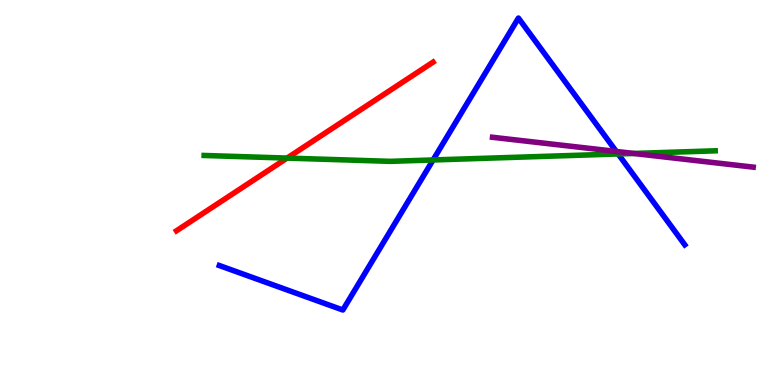[{'lines': ['blue', 'red'], 'intersections': []}, {'lines': ['green', 'red'], 'intersections': [{'x': 3.7, 'y': 5.89}]}, {'lines': ['purple', 'red'], 'intersections': []}, {'lines': ['blue', 'green'], 'intersections': [{'x': 5.59, 'y': 5.85}, {'x': 7.98, 'y': 6.0}]}, {'lines': ['blue', 'purple'], 'intersections': [{'x': 7.95, 'y': 6.07}]}, {'lines': ['green', 'purple'], 'intersections': [{'x': 8.18, 'y': 6.01}]}]